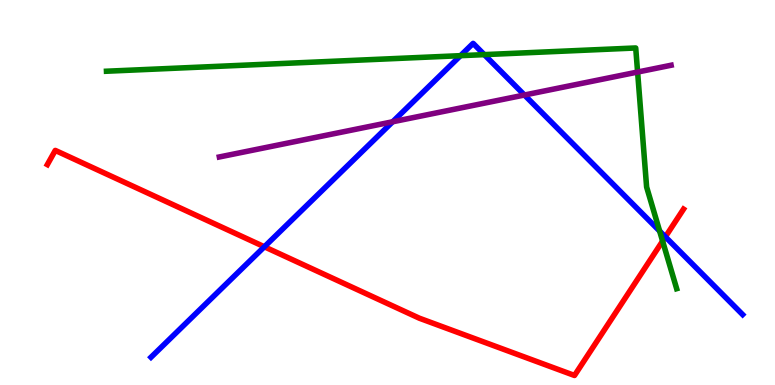[{'lines': ['blue', 'red'], 'intersections': [{'x': 3.41, 'y': 3.59}, {'x': 8.59, 'y': 3.85}]}, {'lines': ['green', 'red'], 'intersections': [{'x': 8.55, 'y': 3.74}]}, {'lines': ['purple', 'red'], 'intersections': []}, {'lines': ['blue', 'green'], 'intersections': [{'x': 5.94, 'y': 8.55}, {'x': 6.25, 'y': 8.58}, {'x': 8.51, 'y': 4.0}]}, {'lines': ['blue', 'purple'], 'intersections': [{'x': 5.07, 'y': 6.84}, {'x': 6.77, 'y': 7.53}]}, {'lines': ['green', 'purple'], 'intersections': [{'x': 8.23, 'y': 8.13}]}]